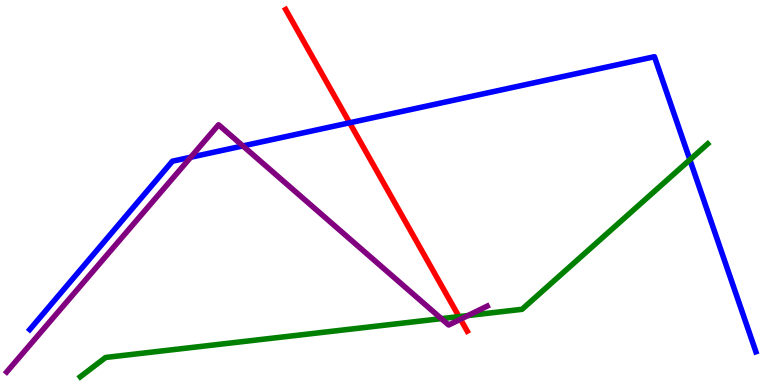[{'lines': ['blue', 'red'], 'intersections': [{'x': 4.51, 'y': 6.81}]}, {'lines': ['green', 'red'], 'intersections': [{'x': 5.92, 'y': 1.78}]}, {'lines': ['purple', 'red'], 'intersections': [{'x': 5.94, 'y': 1.71}]}, {'lines': ['blue', 'green'], 'intersections': [{'x': 8.9, 'y': 5.85}]}, {'lines': ['blue', 'purple'], 'intersections': [{'x': 2.46, 'y': 5.92}, {'x': 3.13, 'y': 6.21}]}, {'lines': ['green', 'purple'], 'intersections': [{'x': 5.69, 'y': 1.72}, {'x': 6.04, 'y': 1.8}]}]